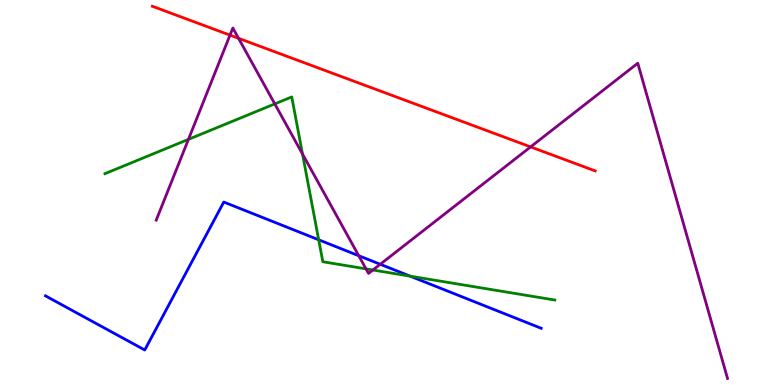[{'lines': ['blue', 'red'], 'intersections': []}, {'lines': ['green', 'red'], 'intersections': []}, {'lines': ['purple', 'red'], 'intersections': [{'x': 2.97, 'y': 9.09}, {'x': 3.08, 'y': 9.01}, {'x': 6.85, 'y': 6.18}]}, {'lines': ['blue', 'green'], 'intersections': [{'x': 4.11, 'y': 3.77}, {'x': 5.29, 'y': 2.83}]}, {'lines': ['blue', 'purple'], 'intersections': [{'x': 4.63, 'y': 3.36}, {'x': 4.91, 'y': 3.14}]}, {'lines': ['green', 'purple'], 'intersections': [{'x': 2.43, 'y': 6.38}, {'x': 3.55, 'y': 7.3}, {'x': 3.9, 'y': 6.0}, {'x': 4.72, 'y': 3.02}, {'x': 4.81, 'y': 2.99}]}]